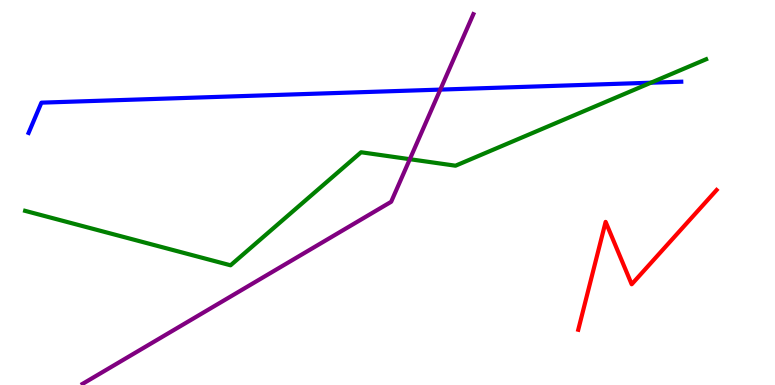[{'lines': ['blue', 'red'], 'intersections': []}, {'lines': ['green', 'red'], 'intersections': []}, {'lines': ['purple', 'red'], 'intersections': []}, {'lines': ['blue', 'green'], 'intersections': [{'x': 8.4, 'y': 7.85}]}, {'lines': ['blue', 'purple'], 'intersections': [{'x': 5.68, 'y': 7.67}]}, {'lines': ['green', 'purple'], 'intersections': [{'x': 5.29, 'y': 5.86}]}]